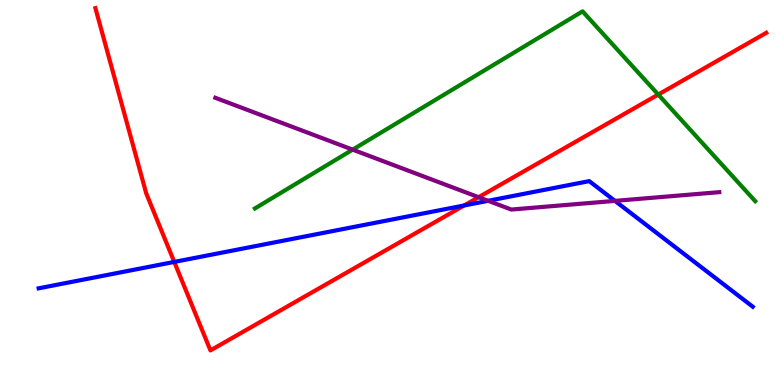[{'lines': ['blue', 'red'], 'intersections': [{'x': 2.25, 'y': 3.2}, {'x': 5.99, 'y': 4.66}]}, {'lines': ['green', 'red'], 'intersections': [{'x': 8.49, 'y': 7.54}]}, {'lines': ['purple', 'red'], 'intersections': [{'x': 6.18, 'y': 4.88}]}, {'lines': ['blue', 'green'], 'intersections': []}, {'lines': ['blue', 'purple'], 'intersections': [{'x': 6.3, 'y': 4.78}, {'x': 7.93, 'y': 4.78}]}, {'lines': ['green', 'purple'], 'intersections': [{'x': 4.55, 'y': 6.11}]}]